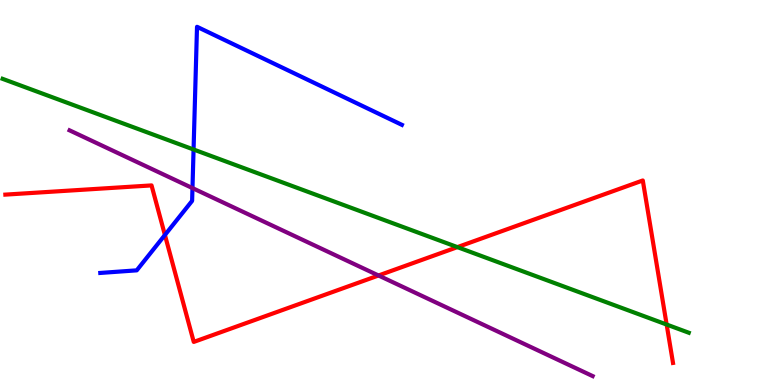[{'lines': ['blue', 'red'], 'intersections': [{'x': 2.13, 'y': 3.9}]}, {'lines': ['green', 'red'], 'intersections': [{'x': 5.9, 'y': 3.58}, {'x': 8.6, 'y': 1.57}]}, {'lines': ['purple', 'red'], 'intersections': [{'x': 4.88, 'y': 2.84}]}, {'lines': ['blue', 'green'], 'intersections': [{'x': 2.5, 'y': 6.12}]}, {'lines': ['blue', 'purple'], 'intersections': [{'x': 2.48, 'y': 5.11}]}, {'lines': ['green', 'purple'], 'intersections': []}]